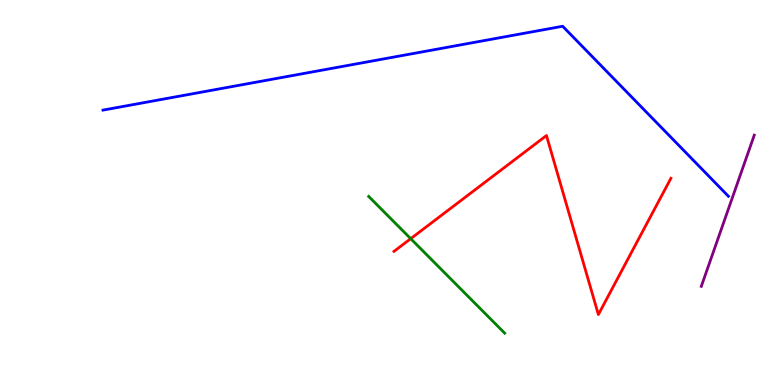[{'lines': ['blue', 'red'], 'intersections': []}, {'lines': ['green', 'red'], 'intersections': [{'x': 5.3, 'y': 3.8}]}, {'lines': ['purple', 'red'], 'intersections': []}, {'lines': ['blue', 'green'], 'intersections': []}, {'lines': ['blue', 'purple'], 'intersections': []}, {'lines': ['green', 'purple'], 'intersections': []}]